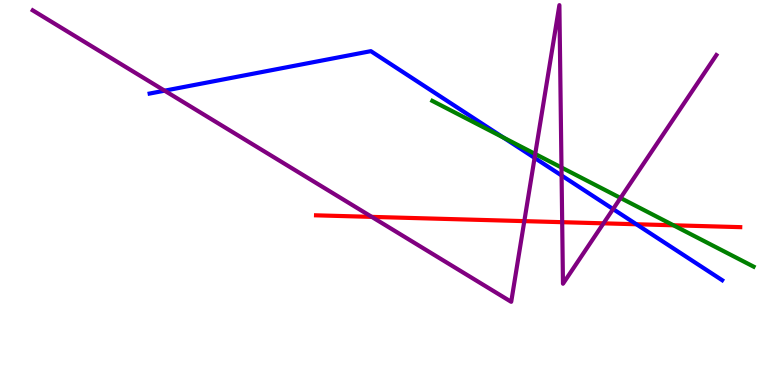[{'lines': ['blue', 'red'], 'intersections': [{'x': 8.21, 'y': 4.18}]}, {'lines': ['green', 'red'], 'intersections': [{'x': 8.69, 'y': 4.15}]}, {'lines': ['purple', 'red'], 'intersections': [{'x': 4.8, 'y': 4.37}, {'x': 6.77, 'y': 4.26}, {'x': 7.25, 'y': 4.23}, {'x': 7.79, 'y': 4.2}]}, {'lines': ['blue', 'green'], 'intersections': [{'x': 6.49, 'y': 6.43}]}, {'lines': ['blue', 'purple'], 'intersections': [{'x': 2.12, 'y': 7.64}, {'x': 6.9, 'y': 5.9}, {'x': 7.25, 'y': 5.44}, {'x': 7.91, 'y': 4.57}]}, {'lines': ['green', 'purple'], 'intersections': [{'x': 6.91, 'y': 6.0}, {'x': 7.24, 'y': 5.65}, {'x': 8.01, 'y': 4.86}]}]